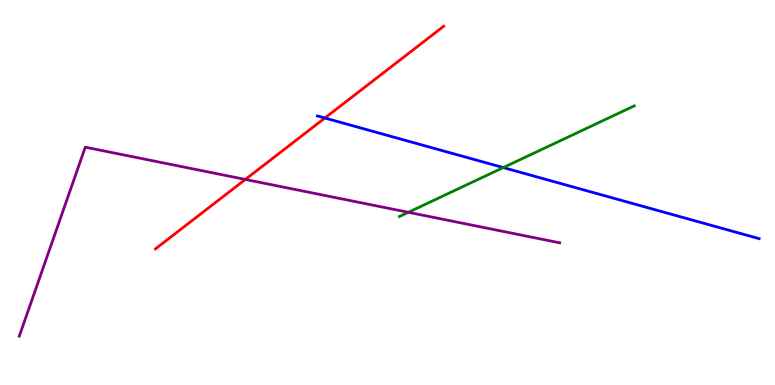[{'lines': ['blue', 'red'], 'intersections': [{'x': 4.19, 'y': 6.93}]}, {'lines': ['green', 'red'], 'intersections': []}, {'lines': ['purple', 'red'], 'intersections': [{'x': 3.17, 'y': 5.34}]}, {'lines': ['blue', 'green'], 'intersections': [{'x': 6.49, 'y': 5.65}]}, {'lines': ['blue', 'purple'], 'intersections': []}, {'lines': ['green', 'purple'], 'intersections': [{'x': 5.27, 'y': 4.49}]}]